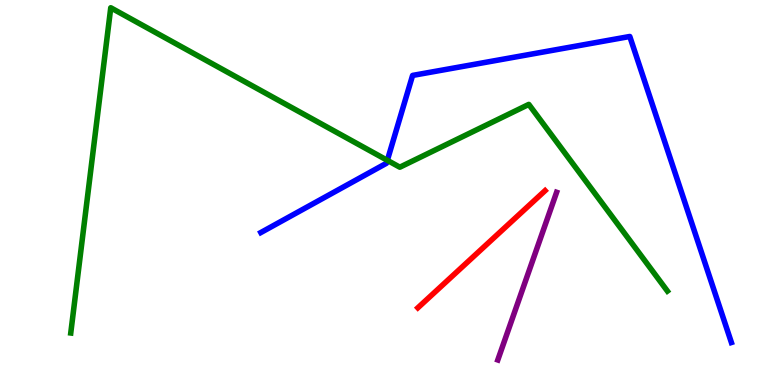[{'lines': ['blue', 'red'], 'intersections': []}, {'lines': ['green', 'red'], 'intersections': []}, {'lines': ['purple', 'red'], 'intersections': []}, {'lines': ['blue', 'green'], 'intersections': [{'x': 5.0, 'y': 5.84}]}, {'lines': ['blue', 'purple'], 'intersections': []}, {'lines': ['green', 'purple'], 'intersections': []}]